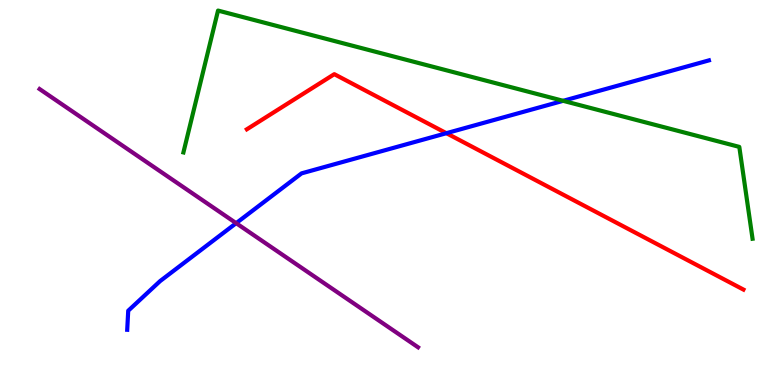[{'lines': ['blue', 'red'], 'intersections': [{'x': 5.76, 'y': 6.54}]}, {'lines': ['green', 'red'], 'intersections': []}, {'lines': ['purple', 'red'], 'intersections': []}, {'lines': ['blue', 'green'], 'intersections': [{'x': 7.27, 'y': 7.38}]}, {'lines': ['blue', 'purple'], 'intersections': [{'x': 3.05, 'y': 4.2}]}, {'lines': ['green', 'purple'], 'intersections': []}]